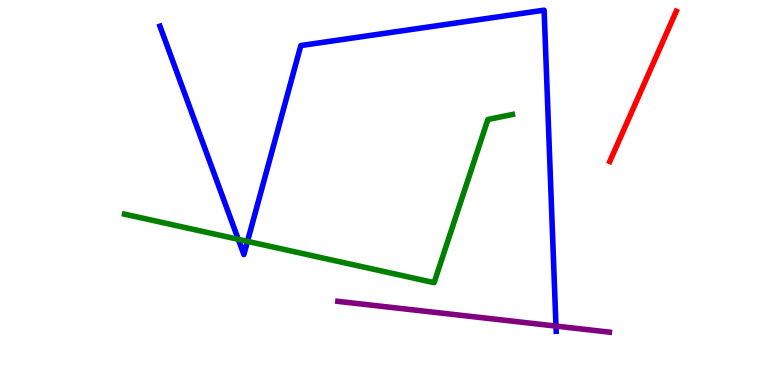[{'lines': ['blue', 'red'], 'intersections': []}, {'lines': ['green', 'red'], 'intersections': []}, {'lines': ['purple', 'red'], 'intersections': []}, {'lines': ['blue', 'green'], 'intersections': [{'x': 3.07, 'y': 3.78}, {'x': 3.19, 'y': 3.73}]}, {'lines': ['blue', 'purple'], 'intersections': [{'x': 7.17, 'y': 1.53}]}, {'lines': ['green', 'purple'], 'intersections': []}]